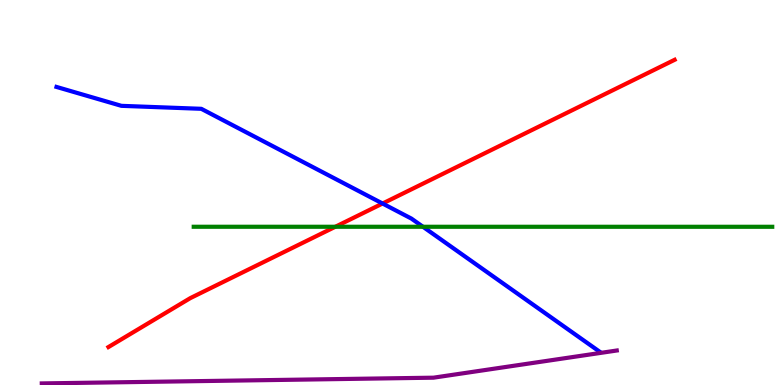[{'lines': ['blue', 'red'], 'intersections': [{'x': 4.94, 'y': 4.71}]}, {'lines': ['green', 'red'], 'intersections': [{'x': 4.33, 'y': 4.11}]}, {'lines': ['purple', 'red'], 'intersections': []}, {'lines': ['blue', 'green'], 'intersections': [{'x': 5.46, 'y': 4.11}]}, {'lines': ['blue', 'purple'], 'intersections': []}, {'lines': ['green', 'purple'], 'intersections': []}]